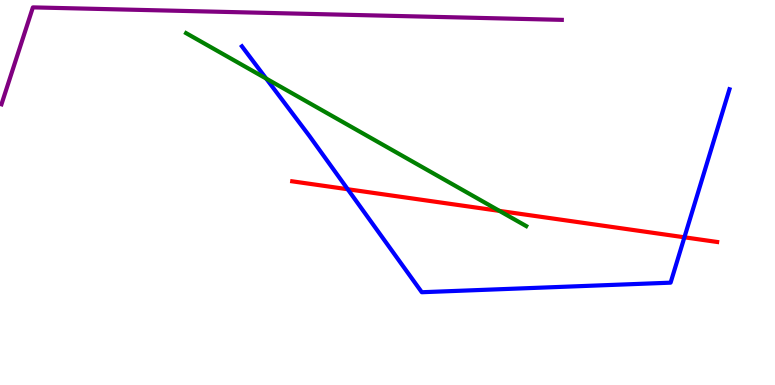[{'lines': ['blue', 'red'], 'intersections': [{'x': 4.49, 'y': 5.08}, {'x': 8.83, 'y': 3.84}]}, {'lines': ['green', 'red'], 'intersections': [{'x': 6.44, 'y': 4.52}]}, {'lines': ['purple', 'red'], 'intersections': []}, {'lines': ['blue', 'green'], 'intersections': [{'x': 3.43, 'y': 7.96}]}, {'lines': ['blue', 'purple'], 'intersections': []}, {'lines': ['green', 'purple'], 'intersections': []}]